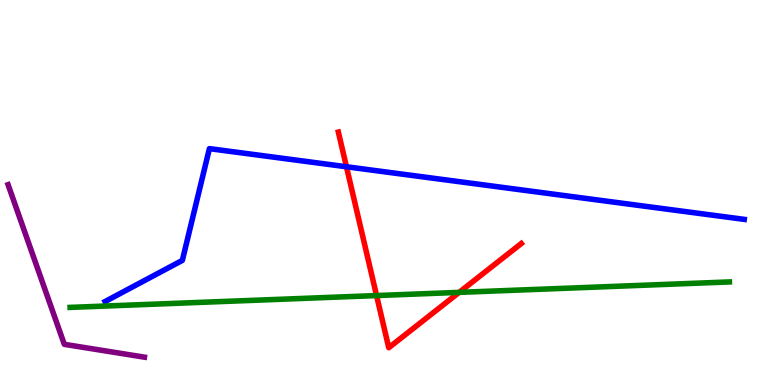[{'lines': ['blue', 'red'], 'intersections': [{'x': 4.47, 'y': 5.67}]}, {'lines': ['green', 'red'], 'intersections': [{'x': 4.86, 'y': 2.32}, {'x': 5.92, 'y': 2.41}]}, {'lines': ['purple', 'red'], 'intersections': []}, {'lines': ['blue', 'green'], 'intersections': []}, {'lines': ['blue', 'purple'], 'intersections': []}, {'lines': ['green', 'purple'], 'intersections': []}]